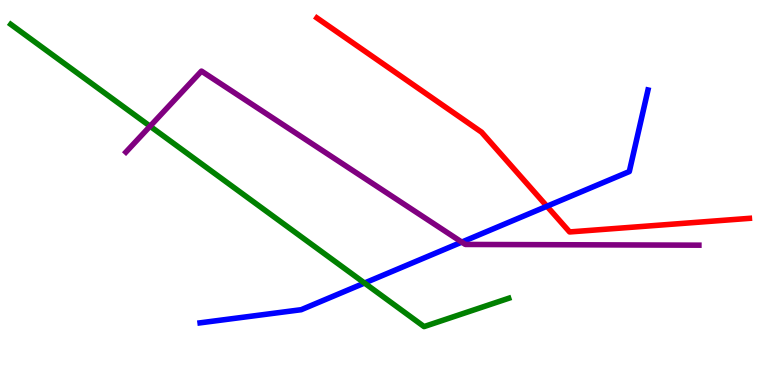[{'lines': ['blue', 'red'], 'intersections': [{'x': 7.06, 'y': 4.64}]}, {'lines': ['green', 'red'], 'intersections': []}, {'lines': ['purple', 'red'], 'intersections': []}, {'lines': ['blue', 'green'], 'intersections': [{'x': 4.7, 'y': 2.65}]}, {'lines': ['blue', 'purple'], 'intersections': [{'x': 5.96, 'y': 3.71}]}, {'lines': ['green', 'purple'], 'intersections': [{'x': 1.94, 'y': 6.72}]}]